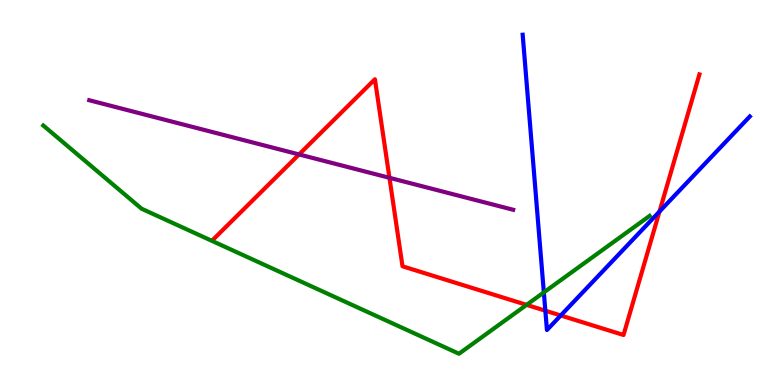[{'lines': ['blue', 'red'], 'intersections': [{'x': 7.04, 'y': 1.93}, {'x': 7.24, 'y': 1.81}, {'x': 8.51, 'y': 4.5}]}, {'lines': ['green', 'red'], 'intersections': [{'x': 6.79, 'y': 2.08}]}, {'lines': ['purple', 'red'], 'intersections': [{'x': 3.86, 'y': 5.99}, {'x': 5.03, 'y': 5.38}]}, {'lines': ['blue', 'green'], 'intersections': [{'x': 7.02, 'y': 2.41}]}, {'lines': ['blue', 'purple'], 'intersections': []}, {'lines': ['green', 'purple'], 'intersections': []}]